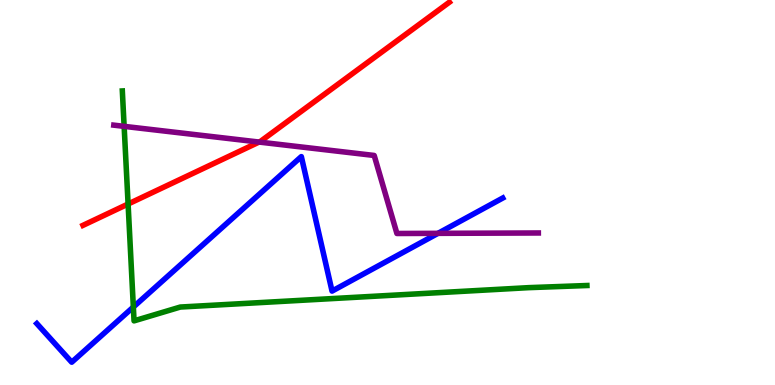[{'lines': ['blue', 'red'], 'intersections': []}, {'lines': ['green', 'red'], 'intersections': [{'x': 1.65, 'y': 4.7}]}, {'lines': ['purple', 'red'], 'intersections': [{'x': 3.34, 'y': 6.31}]}, {'lines': ['blue', 'green'], 'intersections': [{'x': 1.72, 'y': 2.03}]}, {'lines': ['blue', 'purple'], 'intersections': [{'x': 5.65, 'y': 3.94}]}, {'lines': ['green', 'purple'], 'intersections': [{'x': 1.6, 'y': 6.72}]}]